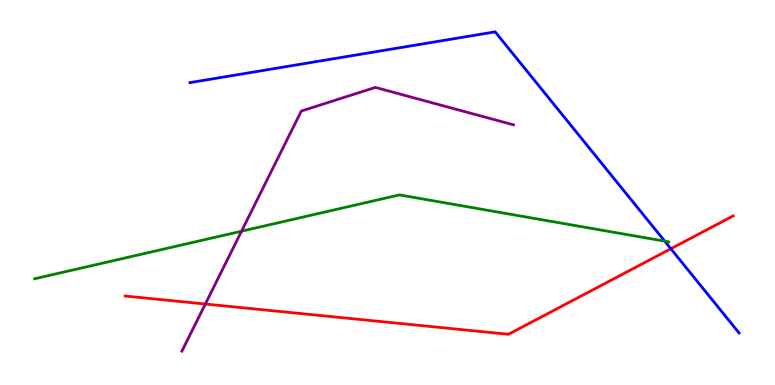[{'lines': ['blue', 'red'], 'intersections': [{'x': 8.66, 'y': 3.54}]}, {'lines': ['green', 'red'], 'intersections': []}, {'lines': ['purple', 'red'], 'intersections': [{'x': 2.65, 'y': 2.1}]}, {'lines': ['blue', 'green'], 'intersections': [{'x': 8.58, 'y': 3.74}]}, {'lines': ['blue', 'purple'], 'intersections': []}, {'lines': ['green', 'purple'], 'intersections': [{'x': 3.12, 'y': 3.99}]}]